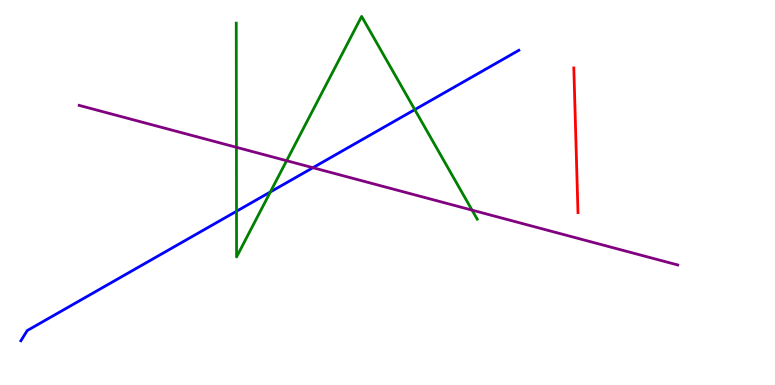[{'lines': ['blue', 'red'], 'intersections': []}, {'lines': ['green', 'red'], 'intersections': []}, {'lines': ['purple', 'red'], 'intersections': []}, {'lines': ['blue', 'green'], 'intersections': [{'x': 3.05, 'y': 4.51}, {'x': 3.49, 'y': 5.01}, {'x': 5.35, 'y': 7.15}]}, {'lines': ['blue', 'purple'], 'intersections': [{'x': 4.04, 'y': 5.64}]}, {'lines': ['green', 'purple'], 'intersections': [{'x': 3.05, 'y': 6.17}, {'x': 3.7, 'y': 5.83}, {'x': 6.09, 'y': 4.54}]}]